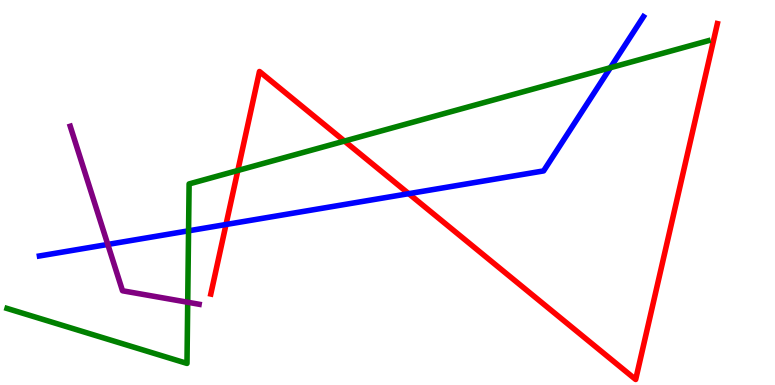[{'lines': ['blue', 'red'], 'intersections': [{'x': 2.92, 'y': 4.17}, {'x': 5.27, 'y': 4.97}]}, {'lines': ['green', 'red'], 'intersections': [{'x': 3.07, 'y': 5.57}, {'x': 4.44, 'y': 6.34}]}, {'lines': ['purple', 'red'], 'intersections': []}, {'lines': ['blue', 'green'], 'intersections': [{'x': 2.43, 'y': 4.0}, {'x': 7.88, 'y': 8.24}]}, {'lines': ['blue', 'purple'], 'intersections': [{'x': 1.39, 'y': 3.65}]}, {'lines': ['green', 'purple'], 'intersections': [{'x': 2.42, 'y': 2.15}]}]